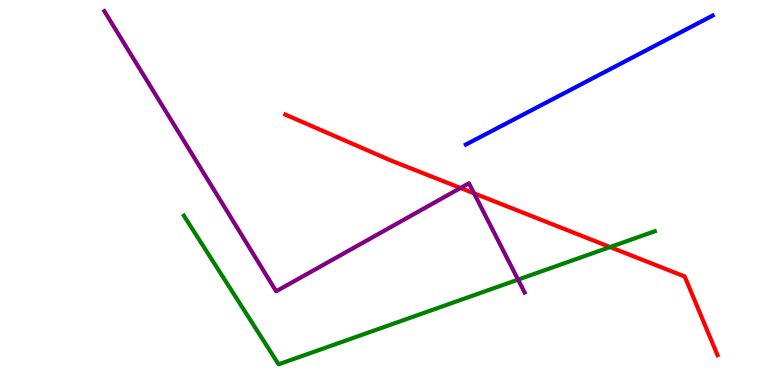[{'lines': ['blue', 'red'], 'intersections': []}, {'lines': ['green', 'red'], 'intersections': [{'x': 7.87, 'y': 3.58}]}, {'lines': ['purple', 'red'], 'intersections': [{'x': 5.94, 'y': 5.12}, {'x': 6.12, 'y': 4.98}]}, {'lines': ['blue', 'green'], 'intersections': []}, {'lines': ['blue', 'purple'], 'intersections': []}, {'lines': ['green', 'purple'], 'intersections': [{'x': 6.68, 'y': 2.74}]}]